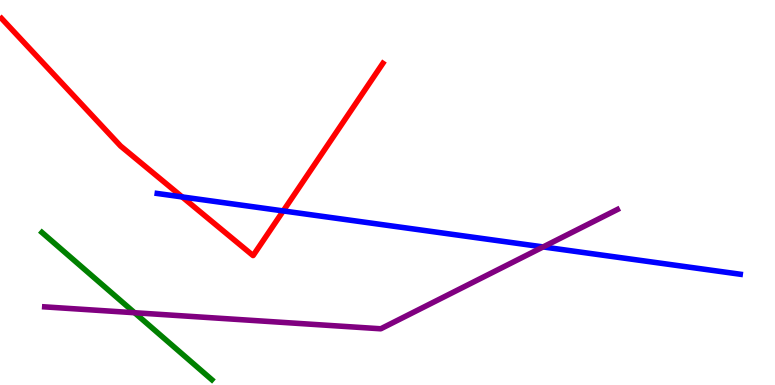[{'lines': ['blue', 'red'], 'intersections': [{'x': 2.35, 'y': 4.89}, {'x': 3.65, 'y': 4.52}]}, {'lines': ['green', 'red'], 'intersections': []}, {'lines': ['purple', 'red'], 'intersections': []}, {'lines': ['blue', 'green'], 'intersections': []}, {'lines': ['blue', 'purple'], 'intersections': [{'x': 7.01, 'y': 3.59}]}, {'lines': ['green', 'purple'], 'intersections': [{'x': 1.74, 'y': 1.88}]}]